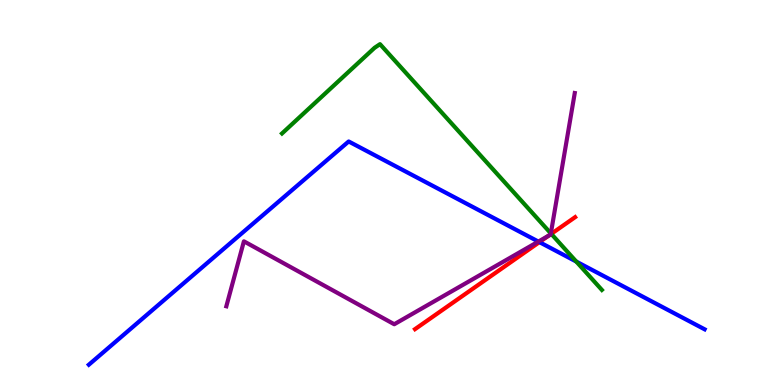[{'lines': ['blue', 'red'], 'intersections': [{'x': 6.96, 'y': 3.71}]}, {'lines': ['green', 'red'], 'intersections': [{'x': 7.11, 'y': 3.93}]}, {'lines': ['purple', 'red'], 'intersections': [{'x': 7.08, 'y': 3.88}, {'x': 7.11, 'y': 3.92}]}, {'lines': ['blue', 'green'], 'intersections': [{'x': 7.44, 'y': 3.21}]}, {'lines': ['blue', 'purple'], 'intersections': [{'x': 6.95, 'y': 3.73}]}, {'lines': ['green', 'purple'], 'intersections': [{'x': 7.11, 'y': 3.94}]}]